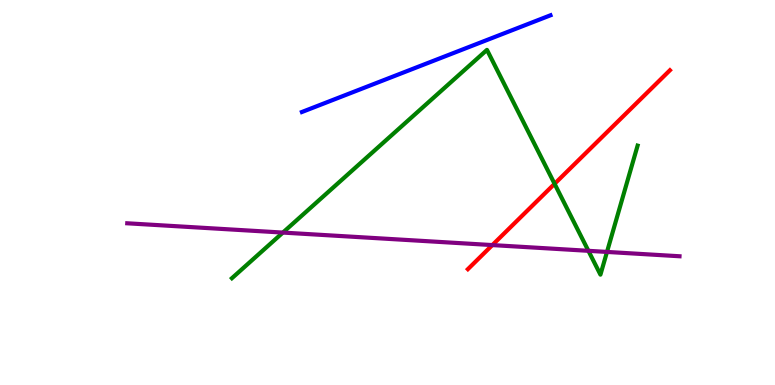[{'lines': ['blue', 'red'], 'intersections': []}, {'lines': ['green', 'red'], 'intersections': [{'x': 7.16, 'y': 5.23}]}, {'lines': ['purple', 'red'], 'intersections': [{'x': 6.35, 'y': 3.63}]}, {'lines': ['blue', 'green'], 'intersections': []}, {'lines': ['blue', 'purple'], 'intersections': []}, {'lines': ['green', 'purple'], 'intersections': [{'x': 3.65, 'y': 3.96}, {'x': 7.59, 'y': 3.49}, {'x': 7.83, 'y': 3.46}]}]